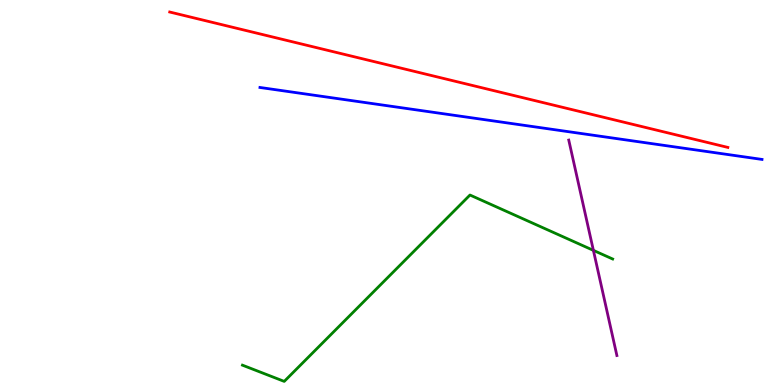[{'lines': ['blue', 'red'], 'intersections': []}, {'lines': ['green', 'red'], 'intersections': []}, {'lines': ['purple', 'red'], 'intersections': []}, {'lines': ['blue', 'green'], 'intersections': []}, {'lines': ['blue', 'purple'], 'intersections': []}, {'lines': ['green', 'purple'], 'intersections': [{'x': 7.66, 'y': 3.5}]}]